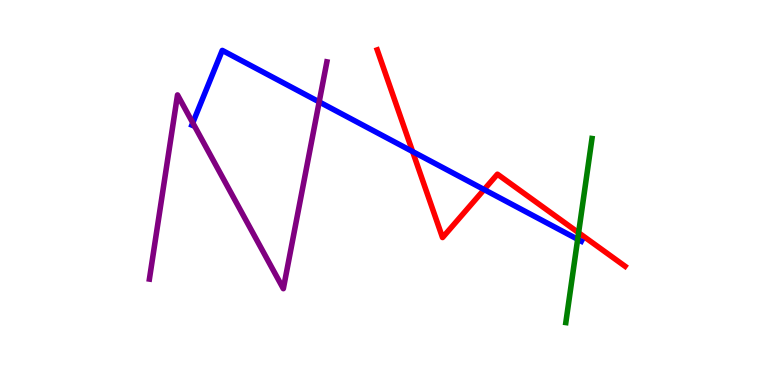[{'lines': ['blue', 'red'], 'intersections': [{'x': 5.32, 'y': 6.06}, {'x': 6.25, 'y': 5.08}]}, {'lines': ['green', 'red'], 'intersections': [{'x': 7.47, 'y': 3.95}]}, {'lines': ['purple', 'red'], 'intersections': []}, {'lines': ['blue', 'green'], 'intersections': [{'x': 7.45, 'y': 3.78}]}, {'lines': ['blue', 'purple'], 'intersections': [{'x': 2.49, 'y': 6.81}, {'x': 4.12, 'y': 7.35}]}, {'lines': ['green', 'purple'], 'intersections': []}]